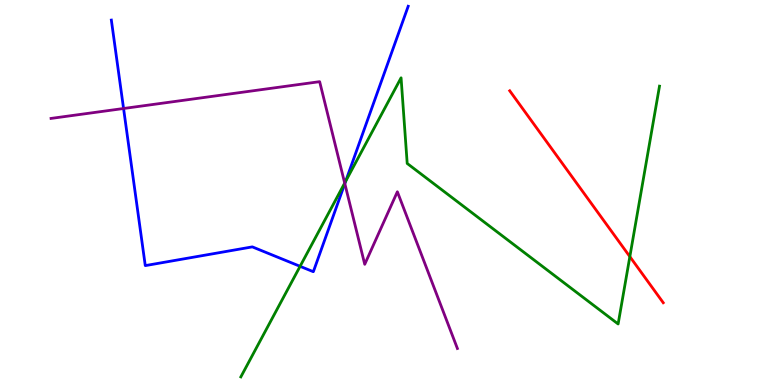[{'lines': ['blue', 'red'], 'intersections': []}, {'lines': ['green', 'red'], 'intersections': [{'x': 8.13, 'y': 3.33}]}, {'lines': ['purple', 'red'], 'intersections': []}, {'lines': ['blue', 'green'], 'intersections': [{'x': 3.87, 'y': 3.08}, {'x': 4.46, 'y': 5.29}]}, {'lines': ['blue', 'purple'], 'intersections': [{'x': 1.59, 'y': 7.18}, {'x': 4.45, 'y': 5.23}]}, {'lines': ['green', 'purple'], 'intersections': [{'x': 4.45, 'y': 5.24}]}]